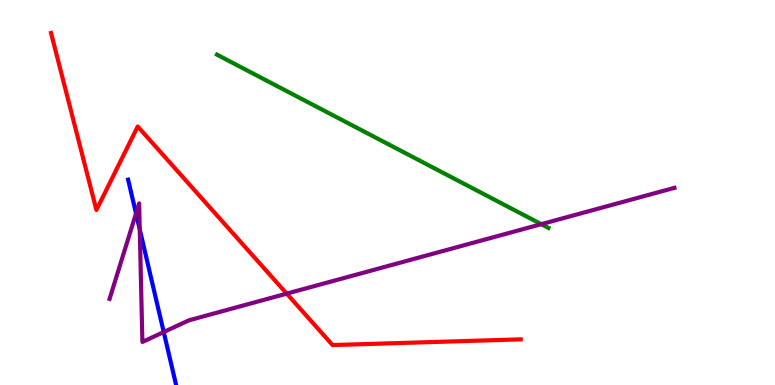[{'lines': ['blue', 'red'], 'intersections': []}, {'lines': ['green', 'red'], 'intersections': []}, {'lines': ['purple', 'red'], 'intersections': [{'x': 3.7, 'y': 2.37}]}, {'lines': ['blue', 'green'], 'intersections': []}, {'lines': ['blue', 'purple'], 'intersections': [{'x': 1.76, 'y': 4.46}, {'x': 1.8, 'y': 4.04}, {'x': 2.11, 'y': 1.38}]}, {'lines': ['green', 'purple'], 'intersections': [{'x': 6.98, 'y': 4.18}]}]